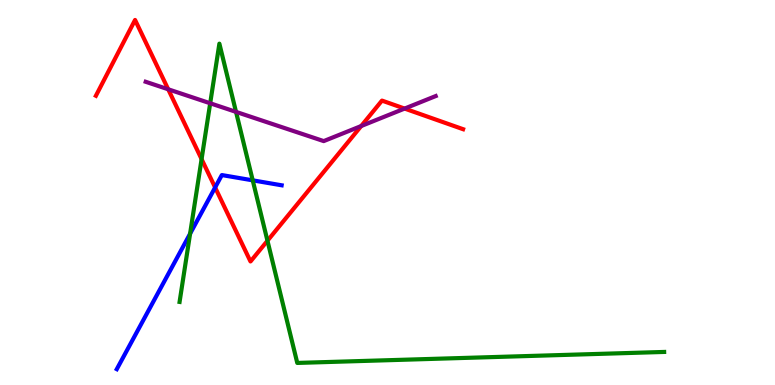[{'lines': ['blue', 'red'], 'intersections': [{'x': 2.78, 'y': 5.13}]}, {'lines': ['green', 'red'], 'intersections': [{'x': 2.6, 'y': 5.87}, {'x': 3.45, 'y': 3.75}]}, {'lines': ['purple', 'red'], 'intersections': [{'x': 2.17, 'y': 7.68}, {'x': 4.66, 'y': 6.73}, {'x': 5.22, 'y': 7.18}]}, {'lines': ['blue', 'green'], 'intersections': [{'x': 2.45, 'y': 3.93}, {'x': 3.26, 'y': 5.32}]}, {'lines': ['blue', 'purple'], 'intersections': []}, {'lines': ['green', 'purple'], 'intersections': [{'x': 2.71, 'y': 7.32}, {'x': 3.05, 'y': 7.09}]}]